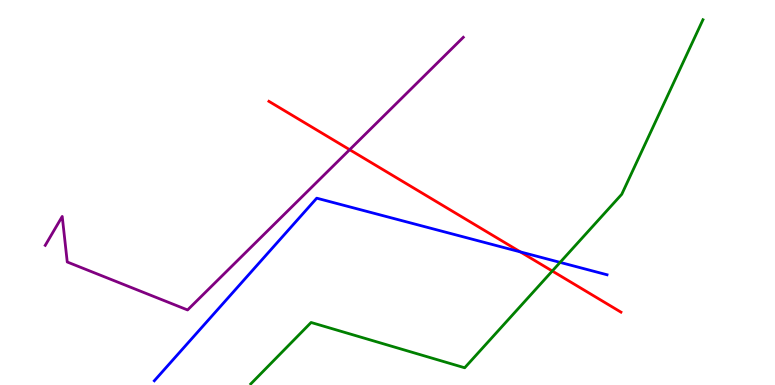[{'lines': ['blue', 'red'], 'intersections': [{'x': 6.71, 'y': 3.46}]}, {'lines': ['green', 'red'], 'intersections': [{'x': 7.13, 'y': 2.96}]}, {'lines': ['purple', 'red'], 'intersections': [{'x': 4.51, 'y': 6.11}]}, {'lines': ['blue', 'green'], 'intersections': [{'x': 7.23, 'y': 3.18}]}, {'lines': ['blue', 'purple'], 'intersections': []}, {'lines': ['green', 'purple'], 'intersections': []}]